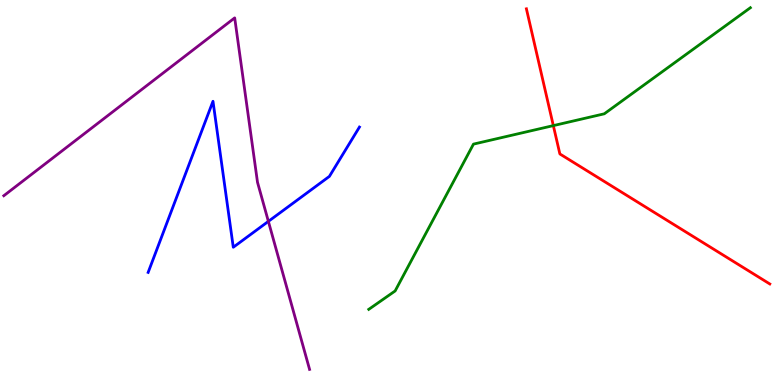[{'lines': ['blue', 'red'], 'intersections': []}, {'lines': ['green', 'red'], 'intersections': [{'x': 7.14, 'y': 6.74}]}, {'lines': ['purple', 'red'], 'intersections': []}, {'lines': ['blue', 'green'], 'intersections': []}, {'lines': ['blue', 'purple'], 'intersections': [{'x': 3.46, 'y': 4.25}]}, {'lines': ['green', 'purple'], 'intersections': []}]